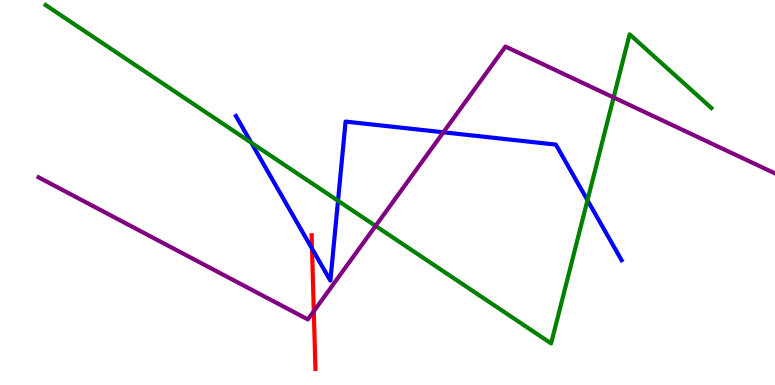[{'lines': ['blue', 'red'], 'intersections': [{'x': 4.03, 'y': 3.54}]}, {'lines': ['green', 'red'], 'intersections': []}, {'lines': ['purple', 'red'], 'intersections': [{'x': 4.05, 'y': 1.92}]}, {'lines': ['blue', 'green'], 'intersections': [{'x': 3.24, 'y': 6.29}, {'x': 4.36, 'y': 4.79}, {'x': 7.58, 'y': 4.8}]}, {'lines': ['blue', 'purple'], 'intersections': [{'x': 5.72, 'y': 6.56}]}, {'lines': ['green', 'purple'], 'intersections': [{'x': 4.85, 'y': 4.13}, {'x': 7.92, 'y': 7.47}]}]